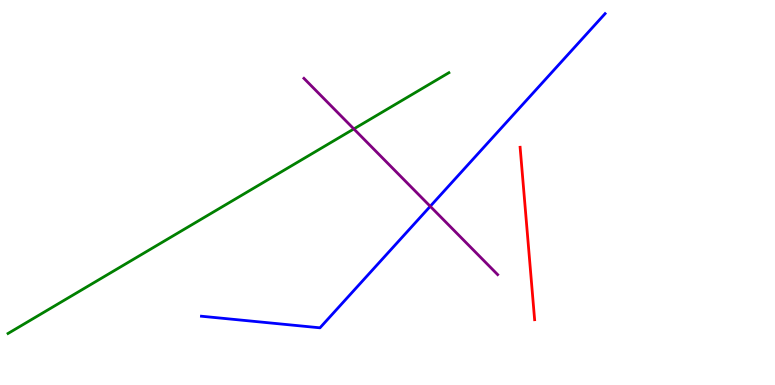[{'lines': ['blue', 'red'], 'intersections': []}, {'lines': ['green', 'red'], 'intersections': []}, {'lines': ['purple', 'red'], 'intersections': []}, {'lines': ['blue', 'green'], 'intersections': []}, {'lines': ['blue', 'purple'], 'intersections': [{'x': 5.55, 'y': 4.64}]}, {'lines': ['green', 'purple'], 'intersections': [{'x': 4.57, 'y': 6.65}]}]